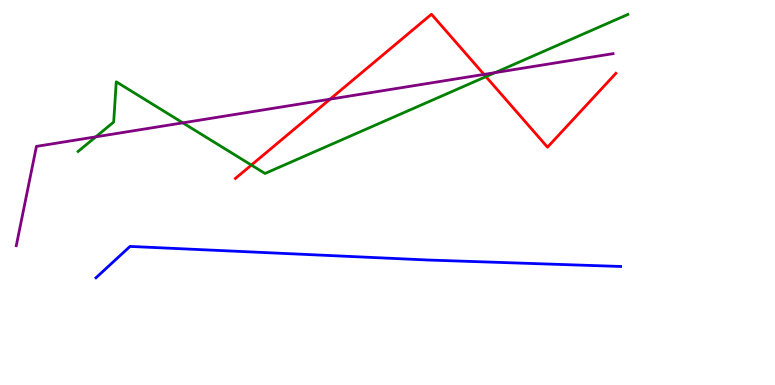[{'lines': ['blue', 'red'], 'intersections': []}, {'lines': ['green', 'red'], 'intersections': [{'x': 3.24, 'y': 5.71}, {'x': 6.27, 'y': 8.01}]}, {'lines': ['purple', 'red'], 'intersections': [{'x': 4.26, 'y': 7.42}, {'x': 6.24, 'y': 8.07}]}, {'lines': ['blue', 'green'], 'intersections': []}, {'lines': ['blue', 'purple'], 'intersections': []}, {'lines': ['green', 'purple'], 'intersections': [{'x': 1.24, 'y': 6.45}, {'x': 2.36, 'y': 6.81}, {'x': 6.39, 'y': 8.11}]}]